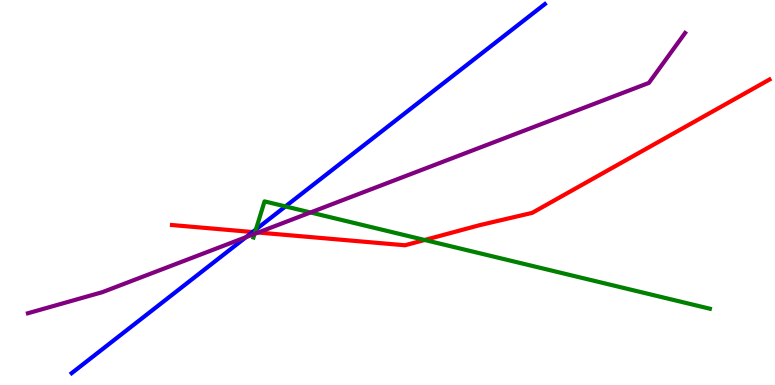[{'lines': ['blue', 'red'], 'intersections': [{'x': 3.26, 'y': 3.97}]}, {'lines': ['green', 'red'], 'intersections': [{'x': 3.29, 'y': 3.97}, {'x': 5.48, 'y': 3.77}]}, {'lines': ['purple', 'red'], 'intersections': [{'x': 3.33, 'y': 3.96}]}, {'lines': ['blue', 'green'], 'intersections': [{'x': 3.3, 'y': 4.04}, {'x': 3.68, 'y': 4.64}]}, {'lines': ['blue', 'purple'], 'intersections': [{'x': 3.17, 'y': 3.84}]}, {'lines': ['green', 'purple'], 'intersections': [{'x': 3.28, 'y': 3.93}, {'x': 4.01, 'y': 4.48}]}]